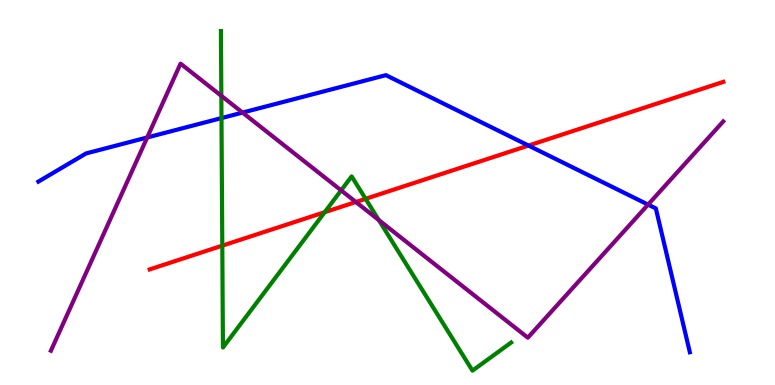[{'lines': ['blue', 'red'], 'intersections': [{'x': 6.82, 'y': 6.22}]}, {'lines': ['green', 'red'], 'intersections': [{'x': 2.87, 'y': 3.62}, {'x': 4.19, 'y': 4.49}, {'x': 4.72, 'y': 4.84}]}, {'lines': ['purple', 'red'], 'intersections': [{'x': 4.59, 'y': 4.75}]}, {'lines': ['blue', 'green'], 'intersections': [{'x': 2.86, 'y': 6.93}]}, {'lines': ['blue', 'purple'], 'intersections': [{'x': 1.9, 'y': 6.43}, {'x': 3.13, 'y': 7.08}, {'x': 8.36, 'y': 4.69}]}, {'lines': ['green', 'purple'], 'intersections': [{'x': 2.86, 'y': 7.51}, {'x': 4.4, 'y': 5.06}, {'x': 4.89, 'y': 4.28}]}]